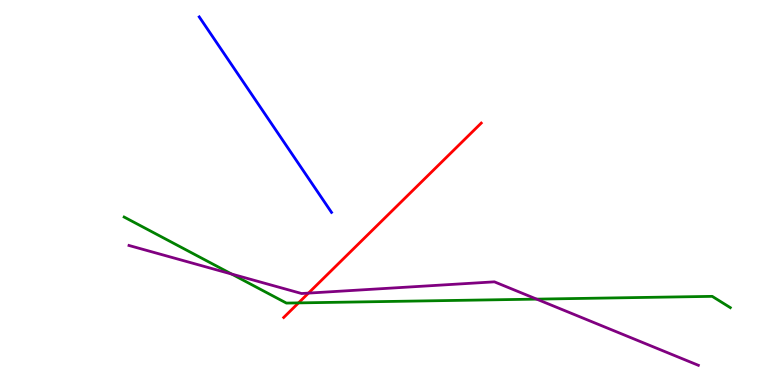[{'lines': ['blue', 'red'], 'intersections': []}, {'lines': ['green', 'red'], 'intersections': [{'x': 3.85, 'y': 2.13}]}, {'lines': ['purple', 'red'], 'intersections': [{'x': 3.98, 'y': 2.39}]}, {'lines': ['blue', 'green'], 'intersections': []}, {'lines': ['blue', 'purple'], 'intersections': []}, {'lines': ['green', 'purple'], 'intersections': [{'x': 2.99, 'y': 2.88}, {'x': 6.92, 'y': 2.23}]}]